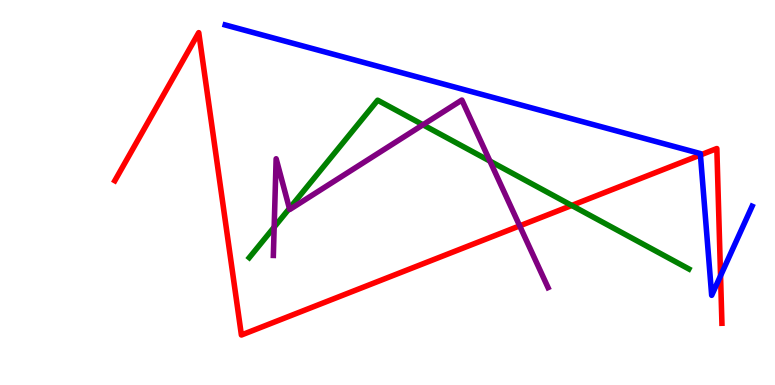[{'lines': ['blue', 'red'], 'intersections': [{'x': 9.04, 'y': 5.97}, {'x': 9.3, 'y': 2.84}]}, {'lines': ['green', 'red'], 'intersections': [{'x': 7.38, 'y': 4.66}]}, {'lines': ['purple', 'red'], 'intersections': [{'x': 6.71, 'y': 4.13}]}, {'lines': ['blue', 'green'], 'intersections': []}, {'lines': ['blue', 'purple'], 'intersections': []}, {'lines': ['green', 'purple'], 'intersections': [{'x': 3.54, 'y': 4.1}, {'x': 3.73, 'y': 4.59}, {'x': 5.46, 'y': 6.76}, {'x': 6.32, 'y': 5.82}]}]